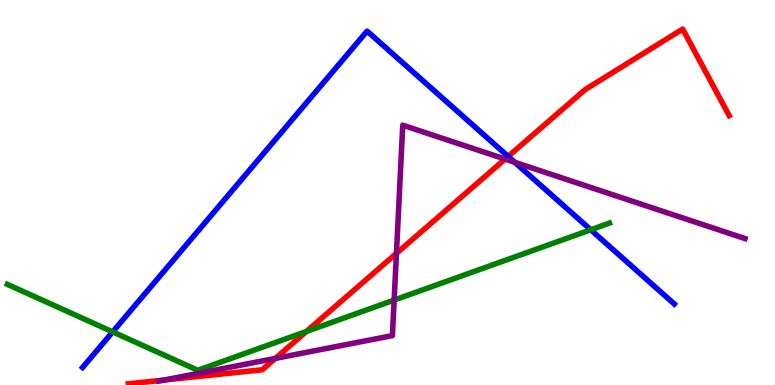[{'lines': ['blue', 'red'], 'intersections': [{'x': 6.56, 'y': 5.94}]}, {'lines': ['green', 'red'], 'intersections': [{'x': 3.95, 'y': 1.39}]}, {'lines': ['purple', 'red'], 'intersections': [{'x': 2.12, 'y': 0.128}, {'x': 3.55, 'y': 0.691}, {'x': 5.12, 'y': 3.42}, {'x': 6.52, 'y': 5.87}]}, {'lines': ['blue', 'green'], 'intersections': [{'x': 1.45, 'y': 1.38}, {'x': 7.62, 'y': 4.03}]}, {'lines': ['blue', 'purple'], 'intersections': [{'x': 6.64, 'y': 5.78}]}, {'lines': ['green', 'purple'], 'intersections': [{'x': 5.09, 'y': 2.21}]}]